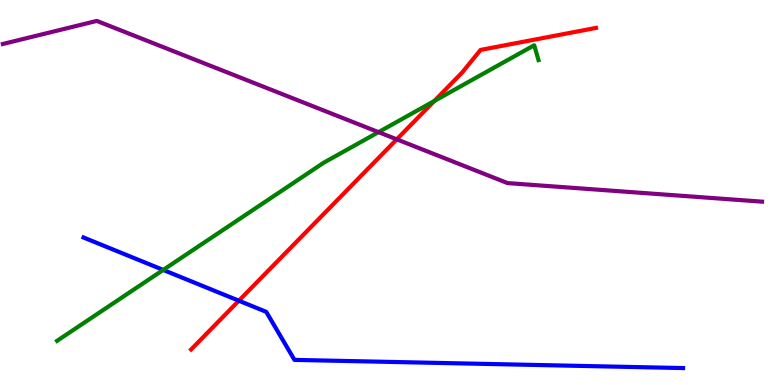[{'lines': ['blue', 'red'], 'intersections': [{'x': 3.08, 'y': 2.19}]}, {'lines': ['green', 'red'], 'intersections': [{'x': 5.6, 'y': 7.38}]}, {'lines': ['purple', 'red'], 'intersections': [{'x': 5.12, 'y': 6.38}]}, {'lines': ['blue', 'green'], 'intersections': [{'x': 2.11, 'y': 2.99}]}, {'lines': ['blue', 'purple'], 'intersections': []}, {'lines': ['green', 'purple'], 'intersections': [{'x': 4.88, 'y': 6.57}]}]